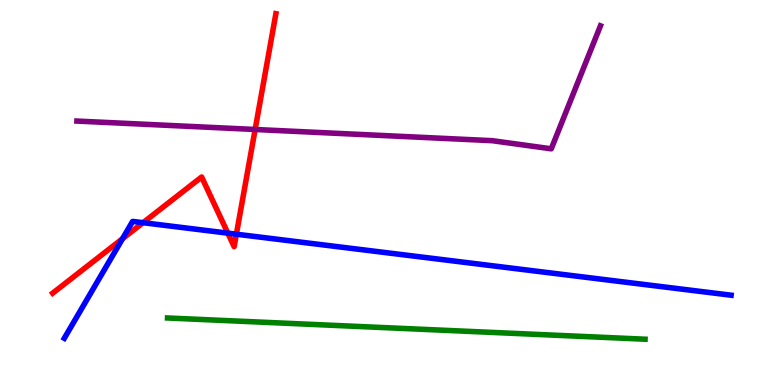[{'lines': ['blue', 'red'], 'intersections': [{'x': 1.58, 'y': 3.8}, {'x': 1.85, 'y': 4.22}, {'x': 2.94, 'y': 3.94}, {'x': 3.05, 'y': 3.92}]}, {'lines': ['green', 'red'], 'intersections': []}, {'lines': ['purple', 'red'], 'intersections': [{'x': 3.29, 'y': 6.64}]}, {'lines': ['blue', 'green'], 'intersections': []}, {'lines': ['blue', 'purple'], 'intersections': []}, {'lines': ['green', 'purple'], 'intersections': []}]